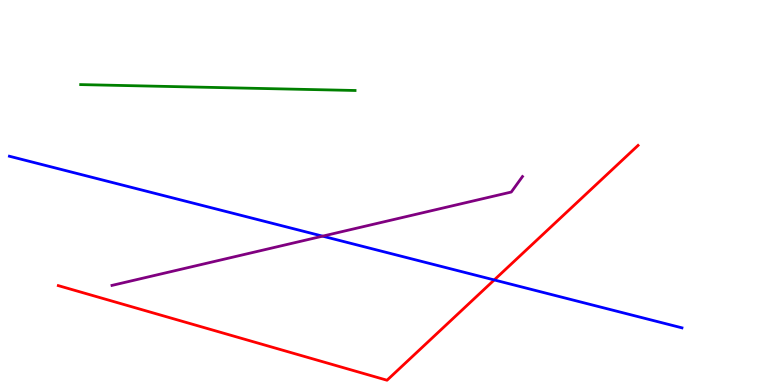[{'lines': ['blue', 'red'], 'intersections': [{'x': 6.38, 'y': 2.73}]}, {'lines': ['green', 'red'], 'intersections': []}, {'lines': ['purple', 'red'], 'intersections': []}, {'lines': ['blue', 'green'], 'intersections': []}, {'lines': ['blue', 'purple'], 'intersections': [{'x': 4.16, 'y': 3.87}]}, {'lines': ['green', 'purple'], 'intersections': []}]